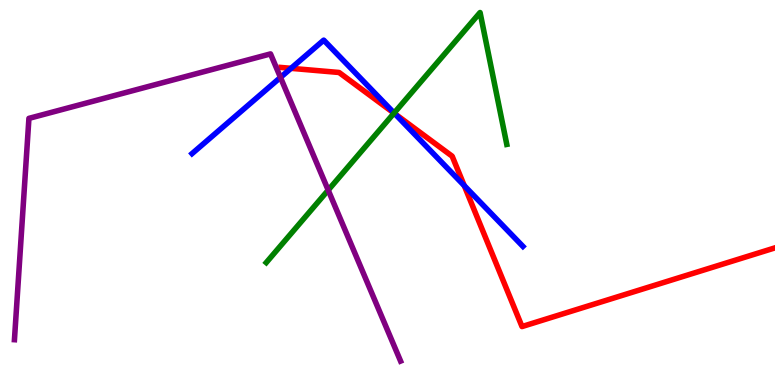[{'lines': ['blue', 'red'], 'intersections': [{'x': 3.76, 'y': 8.23}, {'x': 5.09, 'y': 7.04}, {'x': 5.99, 'y': 5.18}]}, {'lines': ['green', 'red'], 'intersections': [{'x': 5.08, 'y': 7.06}]}, {'lines': ['purple', 'red'], 'intersections': []}, {'lines': ['blue', 'green'], 'intersections': [{'x': 5.09, 'y': 7.06}]}, {'lines': ['blue', 'purple'], 'intersections': [{'x': 3.62, 'y': 7.99}]}, {'lines': ['green', 'purple'], 'intersections': [{'x': 4.23, 'y': 5.06}]}]